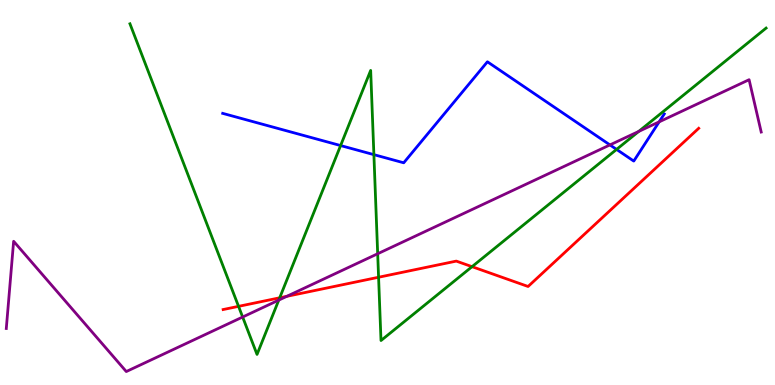[{'lines': ['blue', 'red'], 'intersections': []}, {'lines': ['green', 'red'], 'intersections': [{'x': 3.08, 'y': 2.04}, {'x': 3.61, 'y': 2.26}, {'x': 4.88, 'y': 2.8}, {'x': 6.09, 'y': 3.07}]}, {'lines': ['purple', 'red'], 'intersections': [{'x': 3.7, 'y': 2.3}]}, {'lines': ['blue', 'green'], 'intersections': [{'x': 4.39, 'y': 6.22}, {'x': 4.82, 'y': 5.98}, {'x': 7.96, 'y': 6.12}]}, {'lines': ['blue', 'purple'], 'intersections': [{'x': 7.87, 'y': 6.24}, {'x': 8.51, 'y': 6.83}]}, {'lines': ['green', 'purple'], 'intersections': [{'x': 3.13, 'y': 1.77}, {'x': 3.6, 'y': 2.21}, {'x': 4.87, 'y': 3.41}, {'x': 8.24, 'y': 6.59}]}]